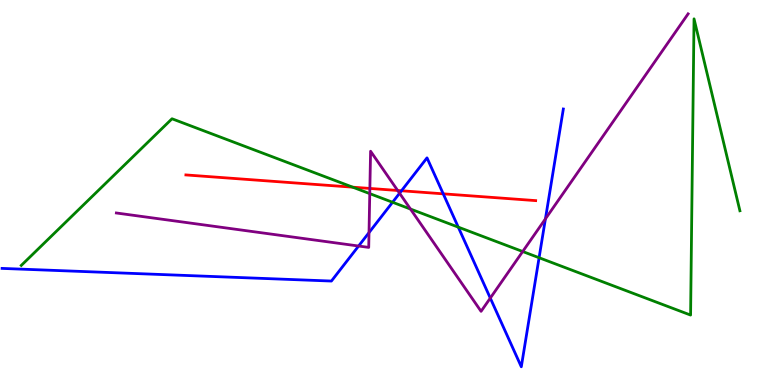[{'lines': ['blue', 'red'], 'intersections': [{'x': 5.18, 'y': 5.05}, {'x': 5.72, 'y': 4.97}]}, {'lines': ['green', 'red'], 'intersections': [{'x': 4.55, 'y': 5.14}]}, {'lines': ['purple', 'red'], 'intersections': [{'x': 4.77, 'y': 5.11}, {'x': 5.13, 'y': 5.05}]}, {'lines': ['blue', 'green'], 'intersections': [{'x': 5.07, 'y': 4.75}, {'x': 5.91, 'y': 4.1}, {'x': 6.96, 'y': 3.31}]}, {'lines': ['blue', 'purple'], 'intersections': [{'x': 4.63, 'y': 3.61}, {'x': 4.76, 'y': 3.96}, {'x': 5.16, 'y': 4.98}, {'x': 6.33, 'y': 2.26}, {'x': 7.04, 'y': 4.31}]}, {'lines': ['green', 'purple'], 'intersections': [{'x': 4.77, 'y': 4.97}, {'x': 5.3, 'y': 4.57}, {'x': 6.74, 'y': 3.47}]}]